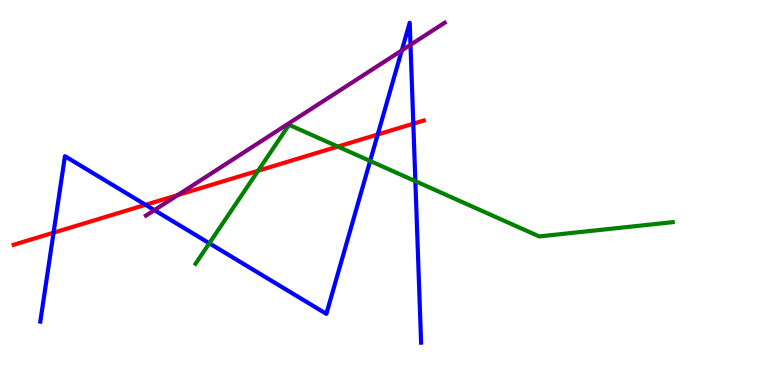[{'lines': ['blue', 'red'], 'intersections': [{'x': 0.691, 'y': 3.96}, {'x': 1.88, 'y': 4.68}, {'x': 4.87, 'y': 6.51}, {'x': 5.33, 'y': 6.79}]}, {'lines': ['green', 'red'], 'intersections': [{'x': 3.33, 'y': 5.57}, {'x': 4.36, 'y': 6.19}]}, {'lines': ['purple', 'red'], 'intersections': [{'x': 2.29, 'y': 4.93}]}, {'lines': ['blue', 'green'], 'intersections': [{'x': 2.7, 'y': 3.68}, {'x': 4.78, 'y': 5.82}, {'x': 5.36, 'y': 5.29}]}, {'lines': ['blue', 'purple'], 'intersections': [{'x': 1.99, 'y': 4.54}, {'x': 5.18, 'y': 8.69}, {'x': 5.3, 'y': 8.84}]}, {'lines': ['green', 'purple'], 'intersections': []}]